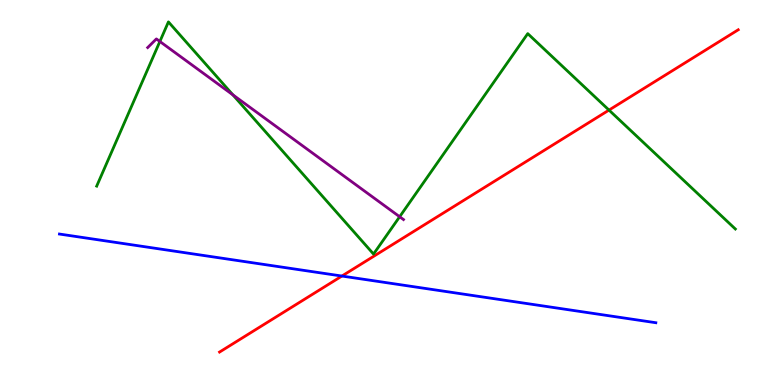[{'lines': ['blue', 'red'], 'intersections': [{'x': 4.41, 'y': 2.83}]}, {'lines': ['green', 'red'], 'intersections': [{'x': 7.86, 'y': 7.14}]}, {'lines': ['purple', 'red'], 'intersections': []}, {'lines': ['blue', 'green'], 'intersections': []}, {'lines': ['blue', 'purple'], 'intersections': []}, {'lines': ['green', 'purple'], 'intersections': [{'x': 2.06, 'y': 8.92}, {'x': 3.0, 'y': 7.54}, {'x': 5.16, 'y': 4.37}]}]